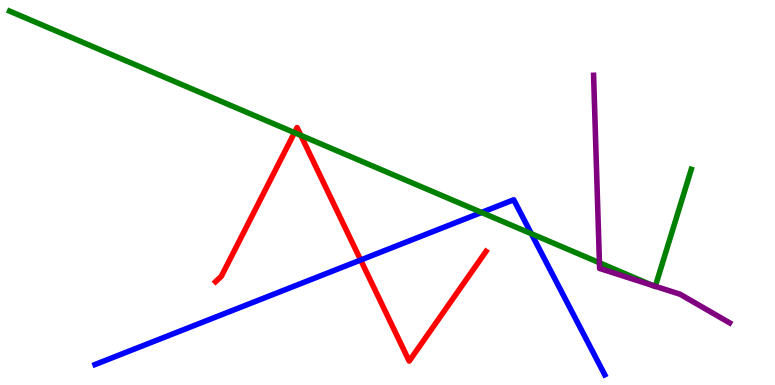[{'lines': ['blue', 'red'], 'intersections': [{'x': 4.65, 'y': 3.25}]}, {'lines': ['green', 'red'], 'intersections': [{'x': 3.8, 'y': 6.55}, {'x': 3.88, 'y': 6.48}]}, {'lines': ['purple', 'red'], 'intersections': []}, {'lines': ['blue', 'green'], 'intersections': [{'x': 6.21, 'y': 4.48}, {'x': 6.86, 'y': 3.93}]}, {'lines': ['blue', 'purple'], 'intersections': []}, {'lines': ['green', 'purple'], 'intersections': [{'x': 7.73, 'y': 3.17}, {'x': 8.42, 'y': 2.59}, {'x': 8.46, 'y': 2.56}]}]